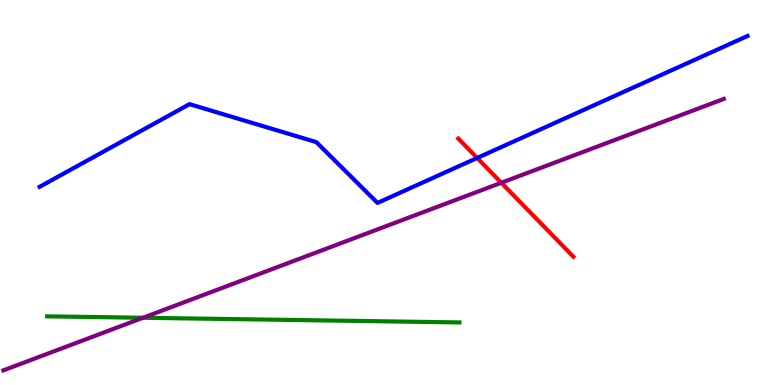[{'lines': ['blue', 'red'], 'intersections': [{'x': 6.16, 'y': 5.9}]}, {'lines': ['green', 'red'], 'intersections': []}, {'lines': ['purple', 'red'], 'intersections': [{'x': 6.47, 'y': 5.25}]}, {'lines': ['blue', 'green'], 'intersections': []}, {'lines': ['blue', 'purple'], 'intersections': []}, {'lines': ['green', 'purple'], 'intersections': [{'x': 1.84, 'y': 1.75}]}]